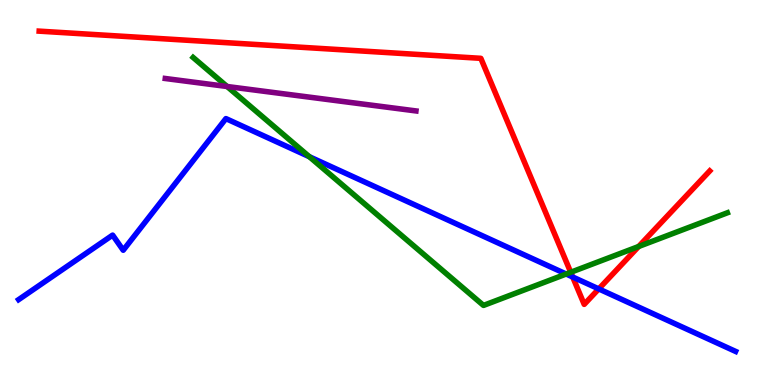[{'lines': ['blue', 'red'], 'intersections': [{'x': 7.39, 'y': 2.81}, {'x': 7.73, 'y': 2.5}]}, {'lines': ['green', 'red'], 'intersections': [{'x': 7.36, 'y': 2.93}, {'x': 8.24, 'y': 3.6}]}, {'lines': ['purple', 'red'], 'intersections': []}, {'lines': ['blue', 'green'], 'intersections': [{'x': 3.99, 'y': 5.93}, {'x': 7.31, 'y': 2.88}]}, {'lines': ['blue', 'purple'], 'intersections': []}, {'lines': ['green', 'purple'], 'intersections': [{'x': 2.93, 'y': 7.75}]}]